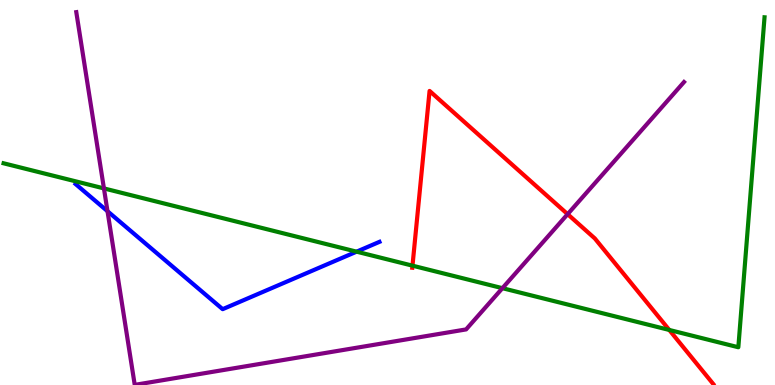[{'lines': ['blue', 'red'], 'intersections': []}, {'lines': ['green', 'red'], 'intersections': [{'x': 5.32, 'y': 3.1}, {'x': 8.64, 'y': 1.43}]}, {'lines': ['purple', 'red'], 'intersections': [{'x': 7.32, 'y': 4.44}]}, {'lines': ['blue', 'green'], 'intersections': [{'x': 4.6, 'y': 3.46}]}, {'lines': ['blue', 'purple'], 'intersections': [{'x': 1.39, 'y': 4.51}]}, {'lines': ['green', 'purple'], 'intersections': [{'x': 1.34, 'y': 5.11}, {'x': 6.48, 'y': 2.51}]}]